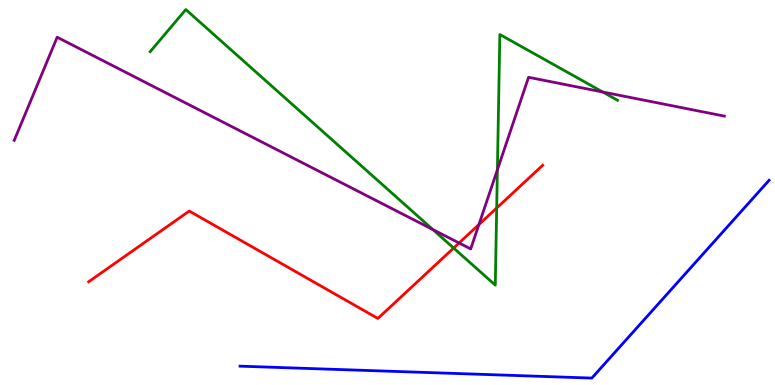[{'lines': ['blue', 'red'], 'intersections': []}, {'lines': ['green', 'red'], 'intersections': [{'x': 5.85, 'y': 3.56}, {'x': 6.41, 'y': 4.6}]}, {'lines': ['purple', 'red'], 'intersections': [{'x': 5.92, 'y': 3.69}, {'x': 6.18, 'y': 4.17}]}, {'lines': ['blue', 'green'], 'intersections': []}, {'lines': ['blue', 'purple'], 'intersections': []}, {'lines': ['green', 'purple'], 'intersections': [{'x': 5.59, 'y': 4.04}, {'x': 6.42, 'y': 5.59}, {'x': 7.78, 'y': 7.61}]}]